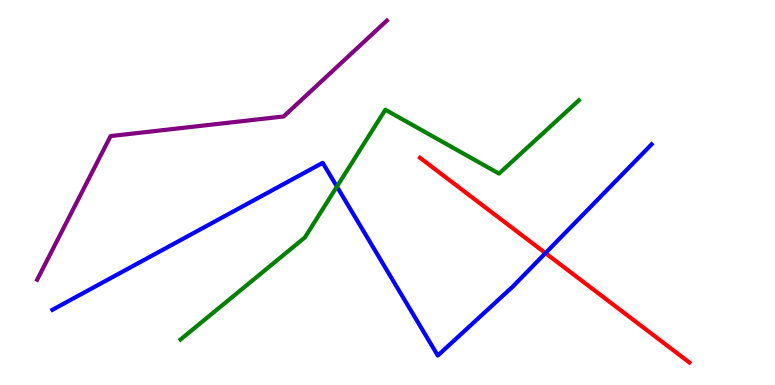[{'lines': ['blue', 'red'], 'intersections': [{'x': 7.04, 'y': 3.43}]}, {'lines': ['green', 'red'], 'intersections': []}, {'lines': ['purple', 'red'], 'intersections': []}, {'lines': ['blue', 'green'], 'intersections': [{'x': 4.35, 'y': 5.15}]}, {'lines': ['blue', 'purple'], 'intersections': []}, {'lines': ['green', 'purple'], 'intersections': []}]